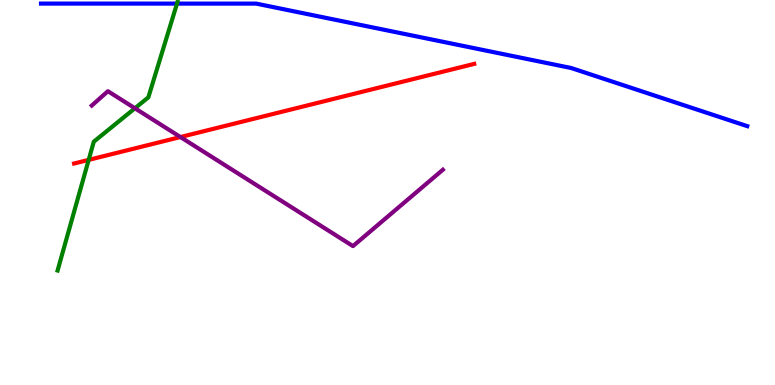[{'lines': ['blue', 'red'], 'intersections': []}, {'lines': ['green', 'red'], 'intersections': [{'x': 1.14, 'y': 5.85}]}, {'lines': ['purple', 'red'], 'intersections': [{'x': 2.33, 'y': 6.44}]}, {'lines': ['blue', 'green'], 'intersections': [{'x': 2.28, 'y': 9.91}]}, {'lines': ['blue', 'purple'], 'intersections': []}, {'lines': ['green', 'purple'], 'intersections': [{'x': 1.74, 'y': 7.19}]}]